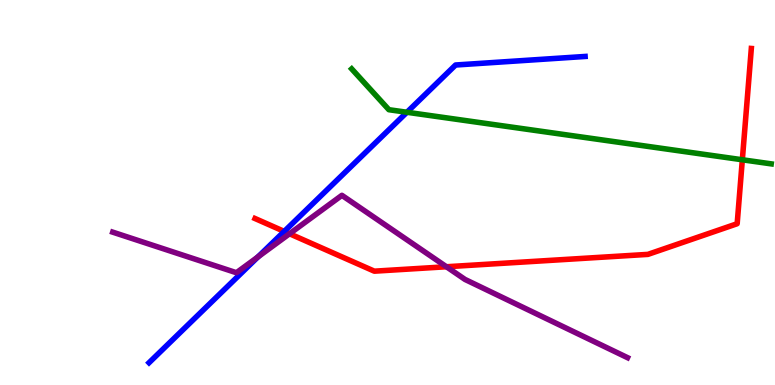[{'lines': ['blue', 'red'], 'intersections': [{'x': 3.67, 'y': 3.99}]}, {'lines': ['green', 'red'], 'intersections': [{'x': 9.58, 'y': 5.85}]}, {'lines': ['purple', 'red'], 'intersections': [{'x': 3.74, 'y': 3.93}, {'x': 5.76, 'y': 3.07}]}, {'lines': ['blue', 'green'], 'intersections': [{'x': 5.25, 'y': 7.08}]}, {'lines': ['blue', 'purple'], 'intersections': [{'x': 3.33, 'y': 3.33}]}, {'lines': ['green', 'purple'], 'intersections': []}]